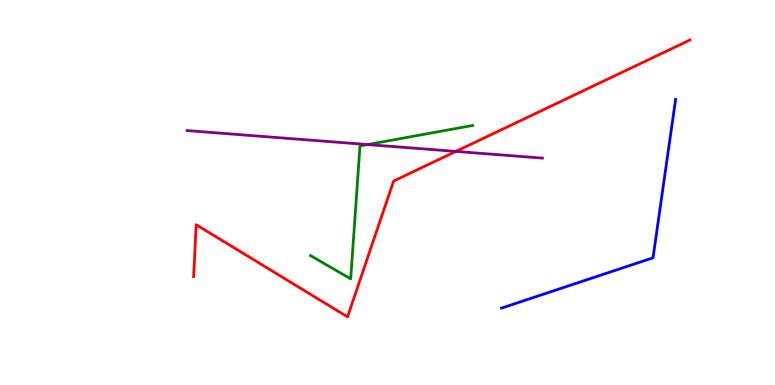[{'lines': ['blue', 'red'], 'intersections': []}, {'lines': ['green', 'red'], 'intersections': []}, {'lines': ['purple', 'red'], 'intersections': [{'x': 5.88, 'y': 6.07}]}, {'lines': ['blue', 'green'], 'intersections': []}, {'lines': ['blue', 'purple'], 'intersections': []}, {'lines': ['green', 'purple'], 'intersections': [{'x': 4.74, 'y': 6.24}]}]